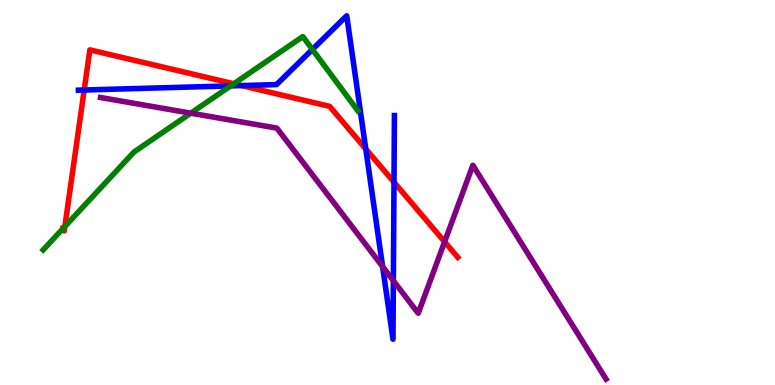[{'lines': ['blue', 'red'], 'intersections': [{'x': 1.09, 'y': 7.66}, {'x': 3.12, 'y': 7.78}, {'x': 4.72, 'y': 6.13}, {'x': 5.08, 'y': 5.27}]}, {'lines': ['green', 'red'], 'intersections': [{'x': 0.818, 'y': 4.08}, {'x': 0.837, 'y': 4.12}, {'x': 3.02, 'y': 7.82}]}, {'lines': ['purple', 'red'], 'intersections': [{'x': 5.74, 'y': 3.72}]}, {'lines': ['blue', 'green'], 'intersections': [{'x': 2.98, 'y': 7.77}, {'x': 4.03, 'y': 8.72}]}, {'lines': ['blue', 'purple'], 'intersections': [{'x': 4.94, 'y': 3.07}, {'x': 5.08, 'y': 2.71}]}, {'lines': ['green', 'purple'], 'intersections': [{'x': 2.46, 'y': 7.06}]}]